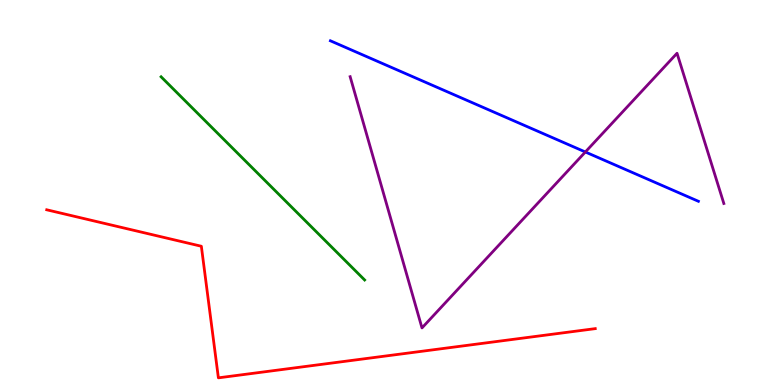[{'lines': ['blue', 'red'], 'intersections': []}, {'lines': ['green', 'red'], 'intersections': []}, {'lines': ['purple', 'red'], 'intersections': []}, {'lines': ['blue', 'green'], 'intersections': []}, {'lines': ['blue', 'purple'], 'intersections': [{'x': 7.55, 'y': 6.05}]}, {'lines': ['green', 'purple'], 'intersections': []}]